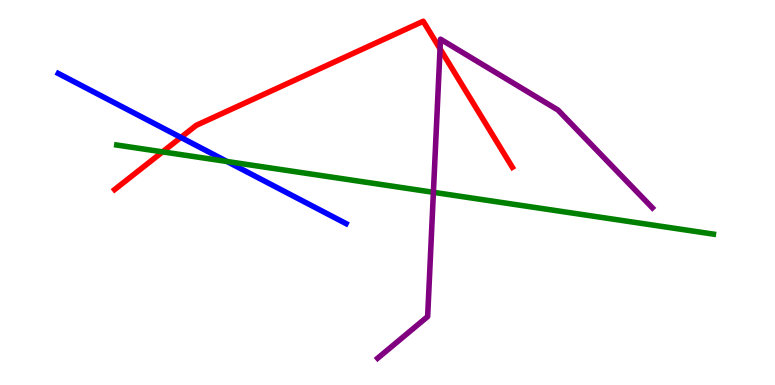[{'lines': ['blue', 'red'], 'intersections': [{'x': 2.33, 'y': 6.43}]}, {'lines': ['green', 'red'], 'intersections': [{'x': 2.1, 'y': 6.06}]}, {'lines': ['purple', 'red'], 'intersections': [{'x': 5.68, 'y': 8.73}]}, {'lines': ['blue', 'green'], 'intersections': [{'x': 2.93, 'y': 5.81}]}, {'lines': ['blue', 'purple'], 'intersections': []}, {'lines': ['green', 'purple'], 'intersections': [{'x': 5.59, 'y': 5.01}]}]